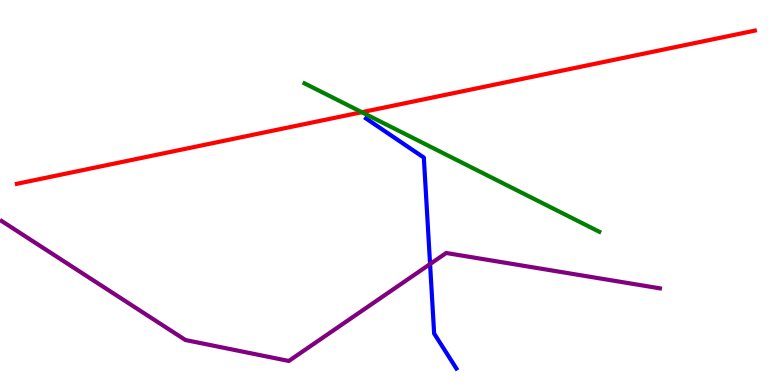[{'lines': ['blue', 'red'], 'intersections': []}, {'lines': ['green', 'red'], 'intersections': [{'x': 4.67, 'y': 7.09}]}, {'lines': ['purple', 'red'], 'intersections': []}, {'lines': ['blue', 'green'], 'intersections': []}, {'lines': ['blue', 'purple'], 'intersections': [{'x': 5.55, 'y': 3.14}]}, {'lines': ['green', 'purple'], 'intersections': []}]